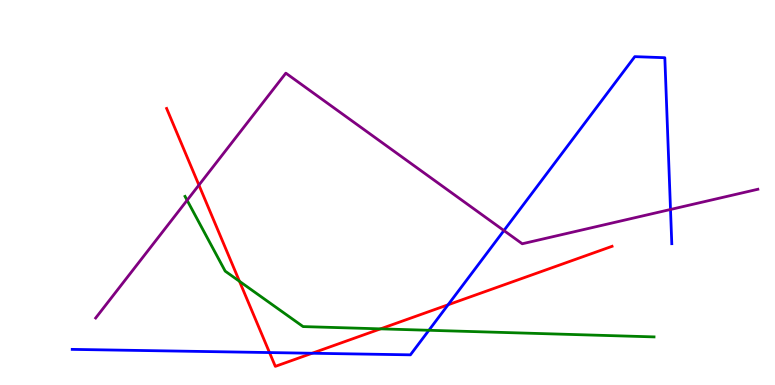[{'lines': ['blue', 'red'], 'intersections': [{'x': 3.48, 'y': 0.843}, {'x': 4.03, 'y': 0.825}, {'x': 5.78, 'y': 2.08}]}, {'lines': ['green', 'red'], 'intersections': [{'x': 3.09, 'y': 2.69}, {'x': 4.91, 'y': 1.46}]}, {'lines': ['purple', 'red'], 'intersections': [{'x': 2.57, 'y': 5.19}]}, {'lines': ['blue', 'green'], 'intersections': [{'x': 5.53, 'y': 1.42}]}, {'lines': ['blue', 'purple'], 'intersections': [{'x': 6.5, 'y': 4.01}, {'x': 8.65, 'y': 4.56}]}, {'lines': ['green', 'purple'], 'intersections': [{'x': 2.41, 'y': 4.8}]}]